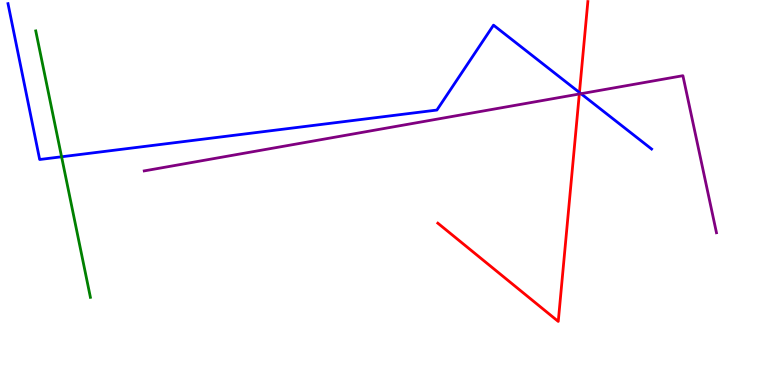[{'lines': ['blue', 'red'], 'intersections': [{'x': 7.48, 'y': 7.6}]}, {'lines': ['green', 'red'], 'intersections': []}, {'lines': ['purple', 'red'], 'intersections': [{'x': 7.47, 'y': 7.56}]}, {'lines': ['blue', 'green'], 'intersections': [{'x': 0.795, 'y': 5.93}]}, {'lines': ['blue', 'purple'], 'intersections': [{'x': 7.5, 'y': 7.57}]}, {'lines': ['green', 'purple'], 'intersections': []}]